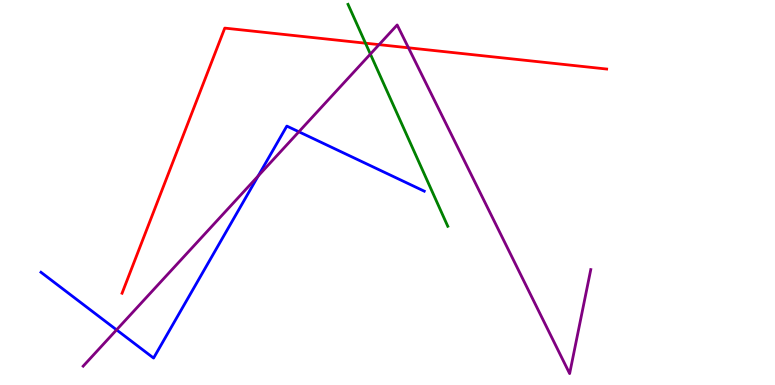[{'lines': ['blue', 'red'], 'intersections': []}, {'lines': ['green', 'red'], 'intersections': [{'x': 4.72, 'y': 8.88}]}, {'lines': ['purple', 'red'], 'intersections': [{'x': 4.89, 'y': 8.84}, {'x': 5.27, 'y': 8.76}]}, {'lines': ['blue', 'green'], 'intersections': []}, {'lines': ['blue', 'purple'], 'intersections': [{'x': 1.5, 'y': 1.43}, {'x': 3.33, 'y': 5.43}, {'x': 3.86, 'y': 6.58}]}, {'lines': ['green', 'purple'], 'intersections': [{'x': 4.78, 'y': 8.6}]}]